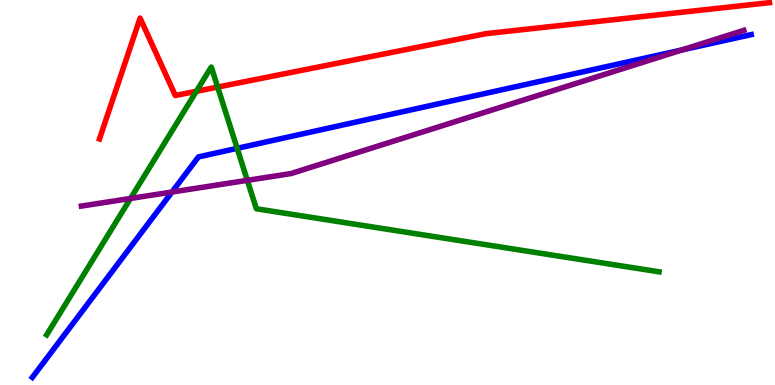[{'lines': ['blue', 'red'], 'intersections': []}, {'lines': ['green', 'red'], 'intersections': [{'x': 2.53, 'y': 7.63}, {'x': 2.81, 'y': 7.74}]}, {'lines': ['purple', 'red'], 'intersections': []}, {'lines': ['blue', 'green'], 'intersections': [{'x': 3.06, 'y': 6.15}]}, {'lines': ['blue', 'purple'], 'intersections': [{'x': 2.22, 'y': 5.01}, {'x': 8.8, 'y': 8.7}]}, {'lines': ['green', 'purple'], 'intersections': [{'x': 1.68, 'y': 4.85}, {'x': 3.19, 'y': 5.32}]}]